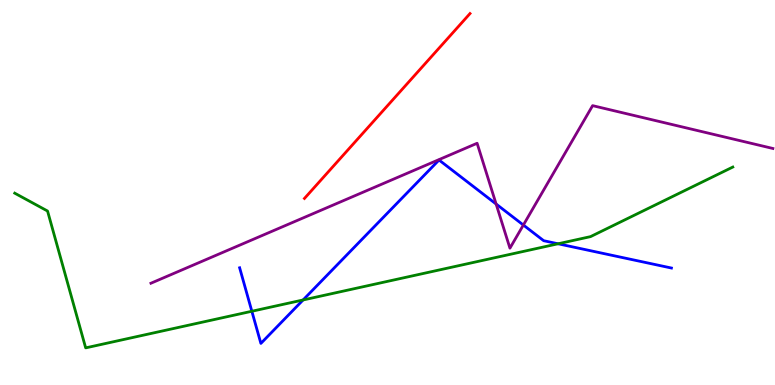[{'lines': ['blue', 'red'], 'intersections': []}, {'lines': ['green', 'red'], 'intersections': []}, {'lines': ['purple', 'red'], 'intersections': []}, {'lines': ['blue', 'green'], 'intersections': [{'x': 3.25, 'y': 1.92}, {'x': 3.91, 'y': 2.21}, {'x': 7.2, 'y': 3.67}]}, {'lines': ['blue', 'purple'], 'intersections': [{'x': 6.4, 'y': 4.7}, {'x': 6.75, 'y': 4.16}]}, {'lines': ['green', 'purple'], 'intersections': []}]